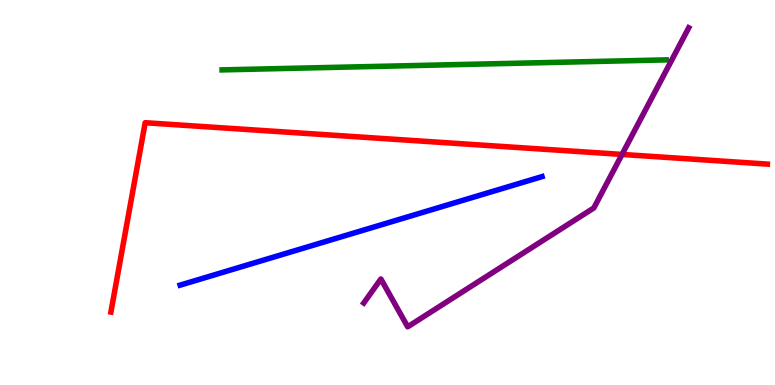[{'lines': ['blue', 'red'], 'intersections': []}, {'lines': ['green', 'red'], 'intersections': []}, {'lines': ['purple', 'red'], 'intersections': [{'x': 8.03, 'y': 5.99}]}, {'lines': ['blue', 'green'], 'intersections': []}, {'lines': ['blue', 'purple'], 'intersections': []}, {'lines': ['green', 'purple'], 'intersections': []}]